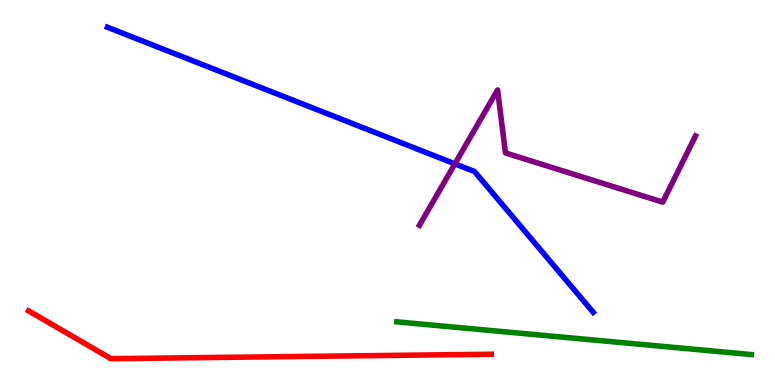[{'lines': ['blue', 'red'], 'intersections': []}, {'lines': ['green', 'red'], 'intersections': []}, {'lines': ['purple', 'red'], 'intersections': []}, {'lines': ['blue', 'green'], 'intersections': []}, {'lines': ['blue', 'purple'], 'intersections': [{'x': 5.87, 'y': 5.74}]}, {'lines': ['green', 'purple'], 'intersections': []}]